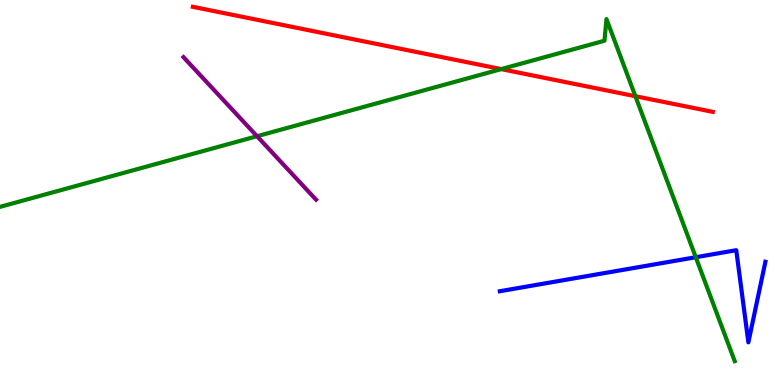[{'lines': ['blue', 'red'], 'intersections': []}, {'lines': ['green', 'red'], 'intersections': [{'x': 6.47, 'y': 8.2}, {'x': 8.2, 'y': 7.5}]}, {'lines': ['purple', 'red'], 'intersections': []}, {'lines': ['blue', 'green'], 'intersections': [{'x': 8.98, 'y': 3.32}]}, {'lines': ['blue', 'purple'], 'intersections': []}, {'lines': ['green', 'purple'], 'intersections': [{'x': 3.32, 'y': 6.46}]}]